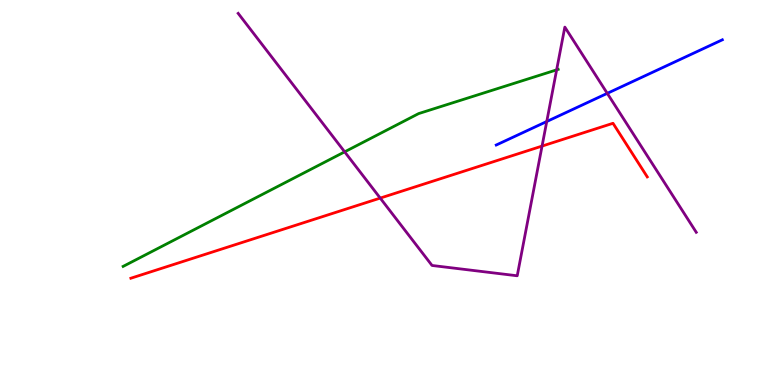[{'lines': ['blue', 'red'], 'intersections': []}, {'lines': ['green', 'red'], 'intersections': []}, {'lines': ['purple', 'red'], 'intersections': [{'x': 4.91, 'y': 4.85}, {'x': 6.99, 'y': 6.21}]}, {'lines': ['blue', 'green'], 'intersections': []}, {'lines': ['blue', 'purple'], 'intersections': [{'x': 7.05, 'y': 6.84}, {'x': 7.84, 'y': 7.58}]}, {'lines': ['green', 'purple'], 'intersections': [{'x': 4.45, 'y': 6.06}, {'x': 7.18, 'y': 8.19}]}]